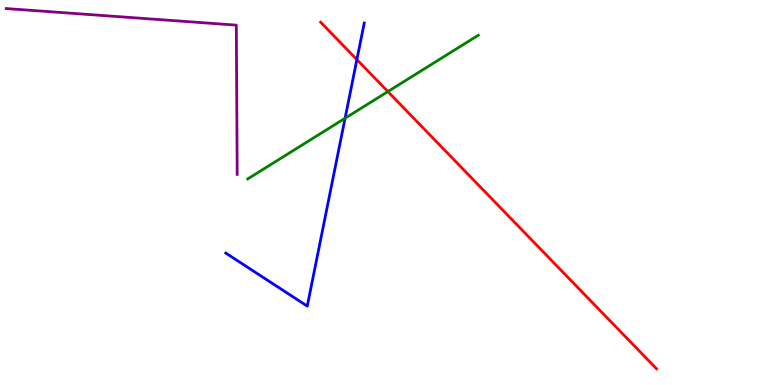[{'lines': ['blue', 'red'], 'intersections': [{'x': 4.6, 'y': 8.45}]}, {'lines': ['green', 'red'], 'intersections': [{'x': 5.0, 'y': 7.62}]}, {'lines': ['purple', 'red'], 'intersections': []}, {'lines': ['blue', 'green'], 'intersections': [{'x': 4.45, 'y': 6.93}]}, {'lines': ['blue', 'purple'], 'intersections': []}, {'lines': ['green', 'purple'], 'intersections': []}]